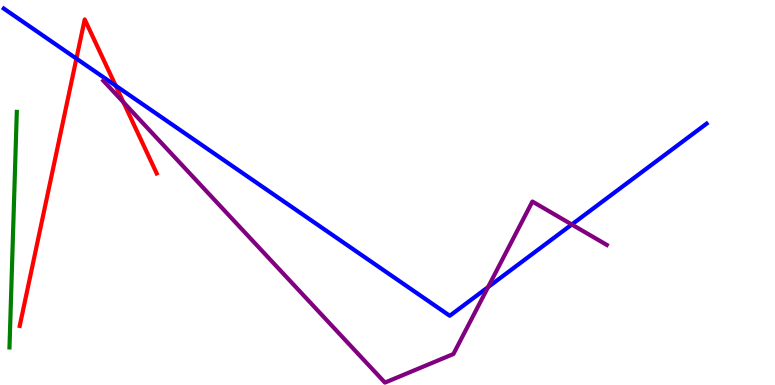[{'lines': ['blue', 'red'], 'intersections': [{'x': 0.986, 'y': 8.48}, {'x': 1.49, 'y': 7.78}]}, {'lines': ['green', 'red'], 'intersections': []}, {'lines': ['purple', 'red'], 'intersections': [{'x': 1.59, 'y': 7.34}]}, {'lines': ['blue', 'green'], 'intersections': []}, {'lines': ['blue', 'purple'], 'intersections': [{'x': 6.3, 'y': 2.54}, {'x': 7.38, 'y': 4.17}]}, {'lines': ['green', 'purple'], 'intersections': []}]